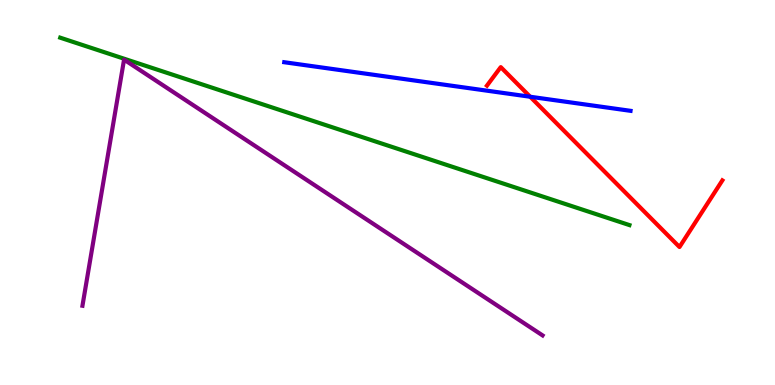[{'lines': ['blue', 'red'], 'intersections': [{'x': 6.84, 'y': 7.49}]}, {'lines': ['green', 'red'], 'intersections': []}, {'lines': ['purple', 'red'], 'intersections': []}, {'lines': ['blue', 'green'], 'intersections': []}, {'lines': ['blue', 'purple'], 'intersections': []}, {'lines': ['green', 'purple'], 'intersections': []}]